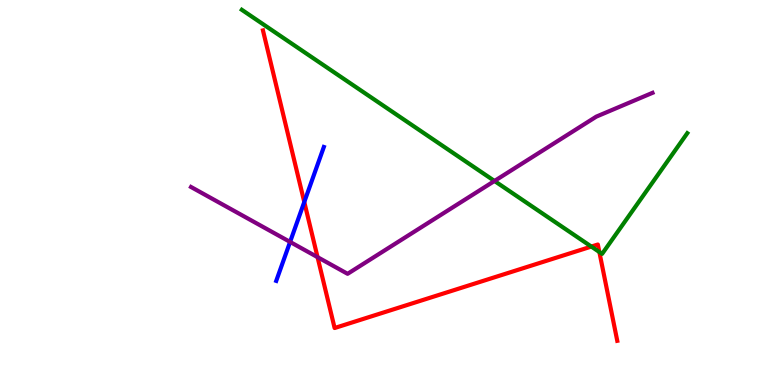[{'lines': ['blue', 'red'], 'intersections': [{'x': 3.93, 'y': 4.75}]}, {'lines': ['green', 'red'], 'intersections': [{'x': 7.63, 'y': 3.6}, {'x': 7.73, 'y': 3.45}]}, {'lines': ['purple', 'red'], 'intersections': [{'x': 4.1, 'y': 3.32}]}, {'lines': ['blue', 'green'], 'intersections': []}, {'lines': ['blue', 'purple'], 'intersections': [{'x': 3.74, 'y': 3.72}]}, {'lines': ['green', 'purple'], 'intersections': [{'x': 6.38, 'y': 5.3}]}]